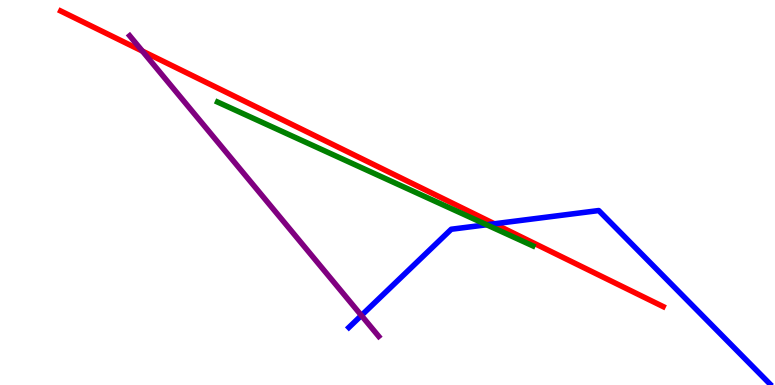[{'lines': ['blue', 'red'], 'intersections': [{'x': 6.38, 'y': 4.19}]}, {'lines': ['green', 'red'], 'intersections': []}, {'lines': ['purple', 'red'], 'intersections': [{'x': 1.84, 'y': 8.67}]}, {'lines': ['blue', 'green'], 'intersections': [{'x': 6.28, 'y': 4.16}]}, {'lines': ['blue', 'purple'], 'intersections': [{'x': 4.66, 'y': 1.81}]}, {'lines': ['green', 'purple'], 'intersections': []}]